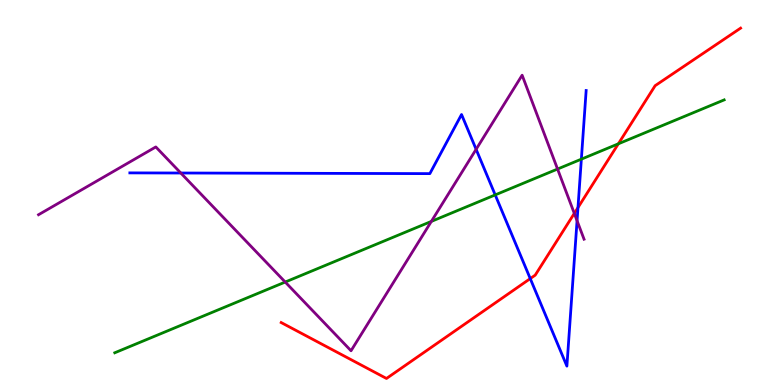[{'lines': ['blue', 'red'], 'intersections': [{'x': 6.84, 'y': 2.76}, {'x': 7.46, 'y': 4.61}]}, {'lines': ['green', 'red'], 'intersections': [{'x': 7.98, 'y': 6.26}]}, {'lines': ['purple', 'red'], 'intersections': [{'x': 7.41, 'y': 4.46}]}, {'lines': ['blue', 'green'], 'intersections': [{'x': 6.39, 'y': 4.94}, {'x': 7.5, 'y': 5.87}]}, {'lines': ['blue', 'purple'], 'intersections': [{'x': 2.33, 'y': 5.51}, {'x': 6.14, 'y': 6.12}, {'x': 7.45, 'y': 4.27}]}, {'lines': ['green', 'purple'], 'intersections': [{'x': 3.68, 'y': 2.67}, {'x': 5.57, 'y': 4.25}, {'x': 7.19, 'y': 5.61}]}]